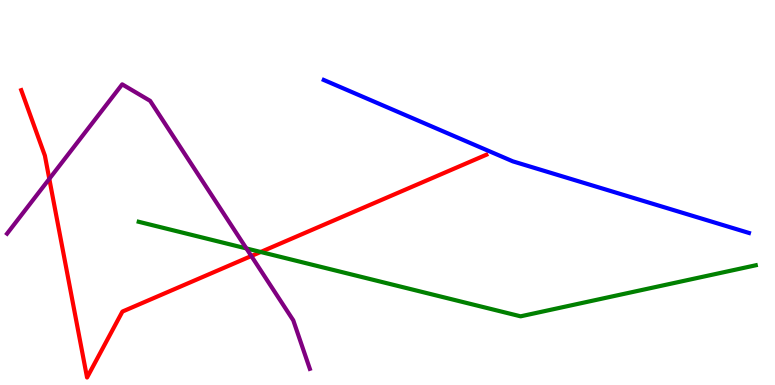[{'lines': ['blue', 'red'], 'intersections': []}, {'lines': ['green', 'red'], 'intersections': [{'x': 3.36, 'y': 3.46}]}, {'lines': ['purple', 'red'], 'intersections': [{'x': 0.636, 'y': 5.35}, {'x': 3.24, 'y': 3.35}]}, {'lines': ['blue', 'green'], 'intersections': []}, {'lines': ['blue', 'purple'], 'intersections': []}, {'lines': ['green', 'purple'], 'intersections': [{'x': 3.18, 'y': 3.55}]}]